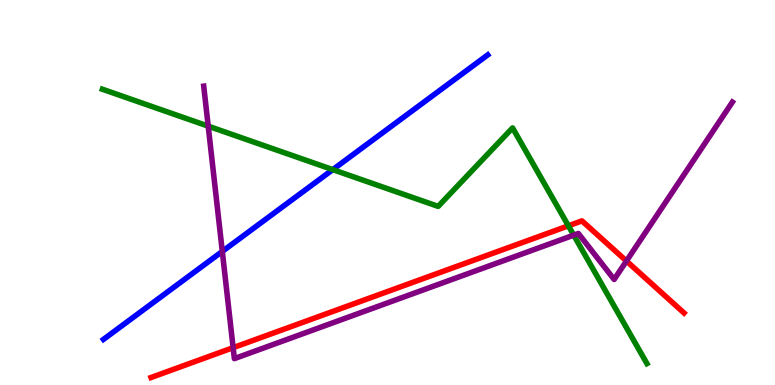[{'lines': ['blue', 'red'], 'intersections': []}, {'lines': ['green', 'red'], 'intersections': [{'x': 7.33, 'y': 4.13}]}, {'lines': ['purple', 'red'], 'intersections': [{'x': 3.01, 'y': 0.969}, {'x': 8.08, 'y': 3.22}]}, {'lines': ['blue', 'green'], 'intersections': [{'x': 4.29, 'y': 5.59}]}, {'lines': ['blue', 'purple'], 'intersections': [{'x': 2.87, 'y': 3.47}]}, {'lines': ['green', 'purple'], 'intersections': [{'x': 2.69, 'y': 6.72}, {'x': 7.4, 'y': 3.89}]}]